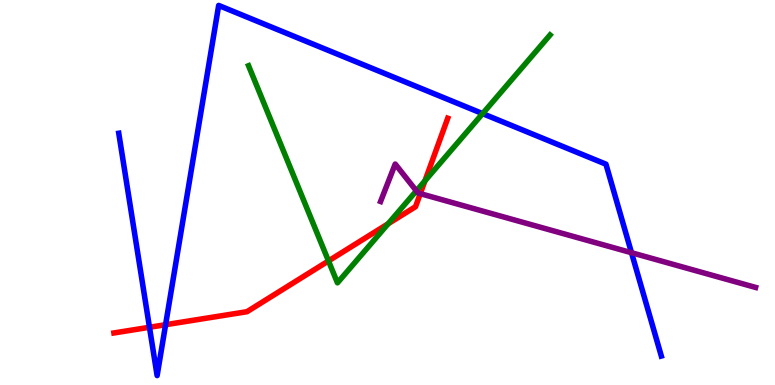[{'lines': ['blue', 'red'], 'intersections': [{'x': 1.93, 'y': 1.5}, {'x': 2.14, 'y': 1.57}]}, {'lines': ['green', 'red'], 'intersections': [{'x': 4.24, 'y': 3.22}, {'x': 5.01, 'y': 4.19}, {'x': 5.48, 'y': 5.3}]}, {'lines': ['purple', 'red'], 'intersections': [{'x': 5.42, 'y': 4.97}]}, {'lines': ['blue', 'green'], 'intersections': [{'x': 6.23, 'y': 7.05}]}, {'lines': ['blue', 'purple'], 'intersections': [{'x': 8.15, 'y': 3.44}]}, {'lines': ['green', 'purple'], 'intersections': [{'x': 5.37, 'y': 5.04}]}]